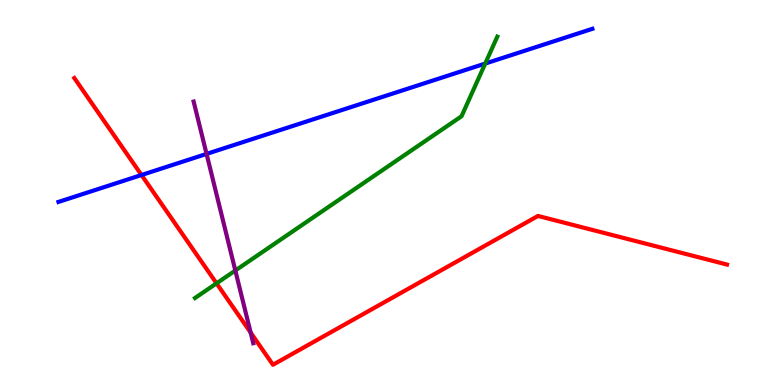[{'lines': ['blue', 'red'], 'intersections': [{'x': 1.83, 'y': 5.45}]}, {'lines': ['green', 'red'], 'intersections': [{'x': 2.79, 'y': 2.64}]}, {'lines': ['purple', 'red'], 'intersections': [{'x': 3.23, 'y': 1.36}]}, {'lines': ['blue', 'green'], 'intersections': [{'x': 6.26, 'y': 8.35}]}, {'lines': ['blue', 'purple'], 'intersections': [{'x': 2.67, 'y': 6.0}]}, {'lines': ['green', 'purple'], 'intersections': [{'x': 3.04, 'y': 2.97}]}]